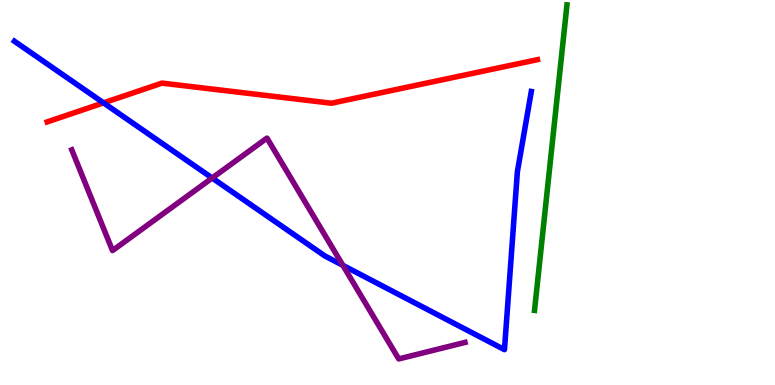[{'lines': ['blue', 'red'], 'intersections': [{'x': 1.34, 'y': 7.33}]}, {'lines': ['green', 'red'], 'intersections': []}, {'lines': ['purple', 'red'], 'intersections': []}, {'lines': ['blue', 'green'], 'intersections': []}, {'lines': ['blue', 'purple'], 'intersections': [{'x': 2.74, 'y': 5.38}, {'x': 4.42, 'y': 3.11}]}, {'lines': ['green', 'purple'], 'intersections': []}]